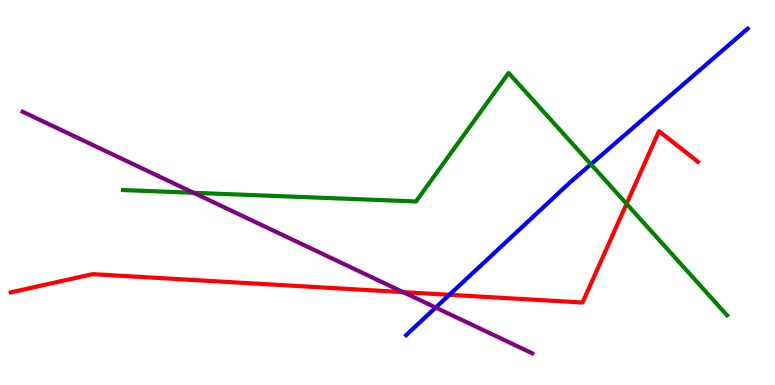[{'lines': ['blue', 'red'], 'intersections': [{'x': 5.8, 'y': 2.34}]}, {'lines': ['green', 'red'], 'intersections': [{'x': 8.08, 'y': 4.71}]}, {'lines': ['purple', 'red'], 'intersections': [{'x': 5.2, 'y': 2.41}]}, {'lines': ['blue', 'green'], 'intersections': [{'x': 7.62, 'y': 5.73}]}, {'lines': ['blue', 'purple'], 'intersections': [{'x': 5.62, 'y': 2.01}]}, {'lines': ['green', 'purple'], 'intersections': [{'x': 2.5, 'y': 4.99}]}]